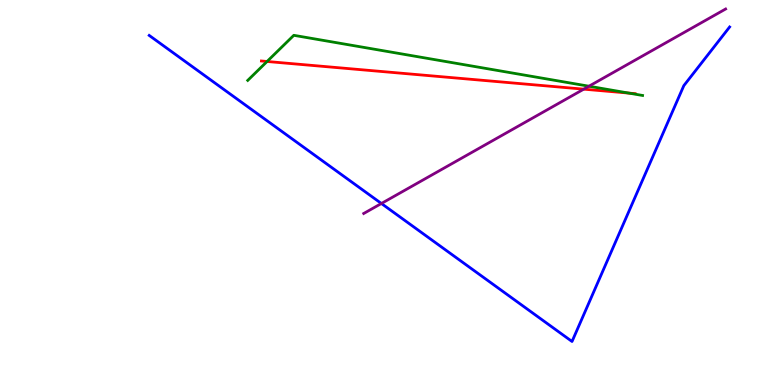[{'lines': ['blue', 'red'], 'intersections': []}, {'lines': ['green', 'red'], 'intersections': [{'x': 3.45, 'y': 8.4}, {'x': 8.11, 'y': 7.58}]}, {'lines': ['purple', 'red'], 'intersections': [{'x': 7.53, 'y': 7.68}]}, {'lines': ['blue', 'green'], 'intersections': []}, {'lines': ['blue', 'purple'], 'intersections': [{'x': 4.92, 'y': 4.71}]}, {'lines': ['green', 'purple'], 'intersections': [{'x': 7.6, 'y': 7.76}]}]